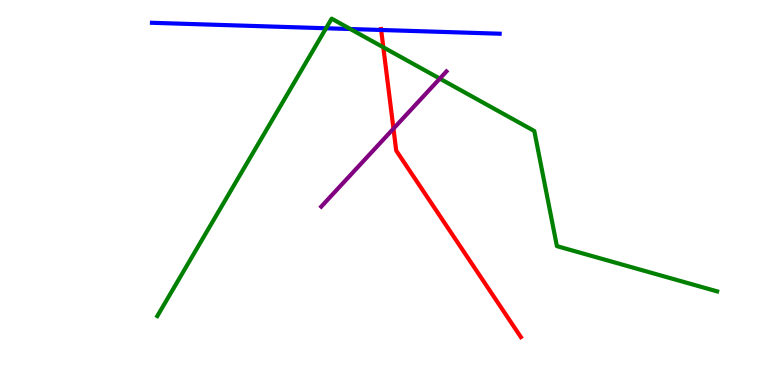[{'lines': ['blue', 'red'], 'intersections': [{'x': 4.92, 'y': 9.22}]}, {'lines': ['green', 'red'], 'intersections': [{'x': 4.95, 'y': 8.77}]}, {'lines': ['purple', 'red'], 'intersections': [{'x': 5.08, 'y': 6.66}]}, {'lines': ['blue', 'green'], 'intersections': [{'x': 4.21, 'y': 9.27}, {'x': 4.52, 'y': 9.25}]}, {'lines': ['blue', 'purple'], 'intersections': []}, {'lines': ['green', 'purple'], 'intersections': [{'x': 5.67, 'y': 7.96}]}]